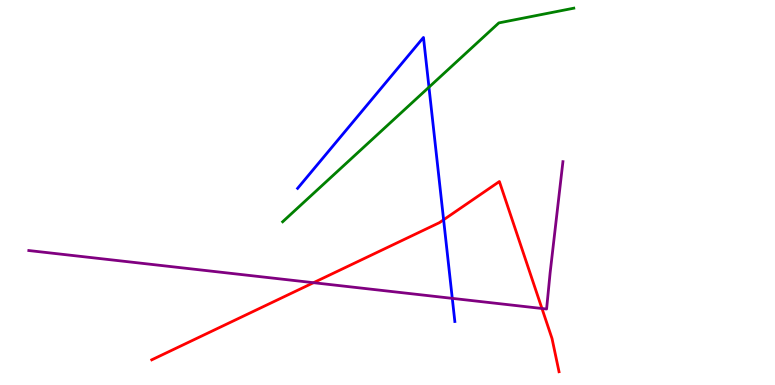[{'lines': ['blue', 'red'], 'intersections': [{'x': 5.72, 'y': 4.29}]}, {'lines': ['green', 'red'], 'intersections': []}, {'lines': ['purple', 'red'], 'intersections': [{'x': 4.05, 'y': 2.66}, {'x': 6.99, 'y': 1.99}]}, {'lines': ['blue', 'green'], 'intersections': [{'x': 5.53, 'y': 7.74}]}, {'lines': ['blue', 'purple'], 'intersections': [{'x': 5.84, 'y': 2.25}]}, {'lines': ['green', 'purple'], 'intersections': []}]